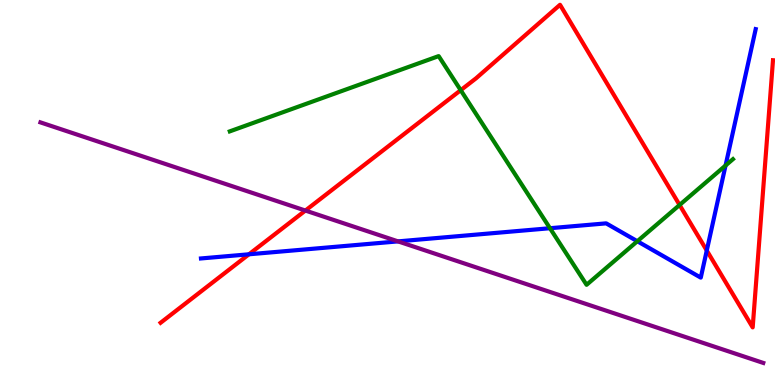[{'lines': ['blue', 'red'], 'intersections': [{'x': 3.21, 'y': 3.39}, {'x': 9.12, 'y': 3.49}]}, {'lines': ['green', 'red'], 'intersections': [{'x': 5.94, 'y': 7.66}, {'x': 8.77, 'y': 4.68}]}, {'lines': ['purple', 'red'], 'intersections': [{'x': 3.94, 'y': 4.53}]}, {'lines': ['blue', 'green'], 'intersections': [{'x': 7.1, 'y': 4.07}, {'x': 8.22, 'y': 3.73}, {'x': 9.36, 'y': 5.7}]}, {'lines': ['blue', 'purple'], 'intersections': [{'x': 5.14, 'y': 3.73}]}, {'lines': ['green', 'purple'], 'intersections': []}]